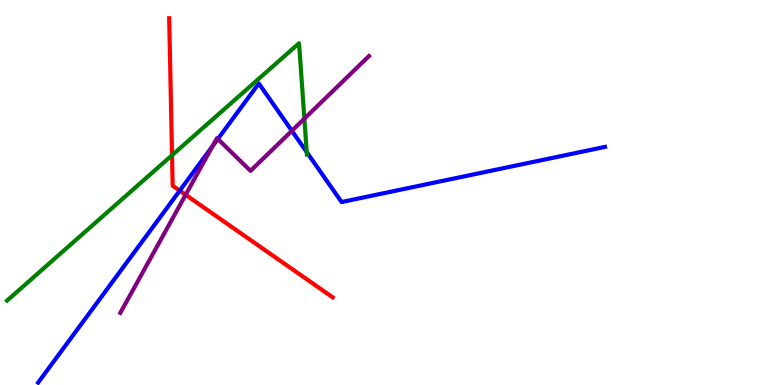[{'lines': ['blue', 'red'], 'intersections': [{'x': 2.32, 'y': 5.05}]}, {'lines': ['green', 'red'], 'intersections': [{'x': 2.22, 'y': 5.97}]}, {'lines': ['purple', 'red'], 'intersections': [{'x': 2.4, 'y': 4.94}]}, {'lines': ['blue', 'green'], 'intersections': [{'x': 3.96, 'y': 6.05}]}, {'lines': ['blue', 'purple'], 'intersections': [{'x': 2.74, 'y': 6.2}, {'x': 2.81, 'y': 6.39}, {'x': 3.77, 'y': 6.6}]}, {'lines': ['green', 'purple'], 'intersections': [{'x': 3.93, 'y': 6.92}]}]